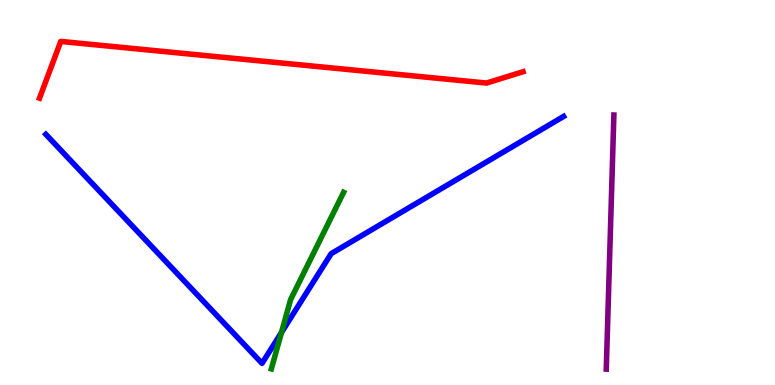[{'lines': ['blue', 'red'], 'intersections': []}, {'lines': ['green', 'red'], 'intersections': []}, {'lines': ['purple', 'red'], 'intersections': []}, {'lines': ['blue', 'green'], 'intersections': [{'x': 3.63, 'y': 1.36}]}, {'lines': ['blue', 'purple'], 'intersections': []}, {'lines': ['green', 'purple'], 'intersections': []}]